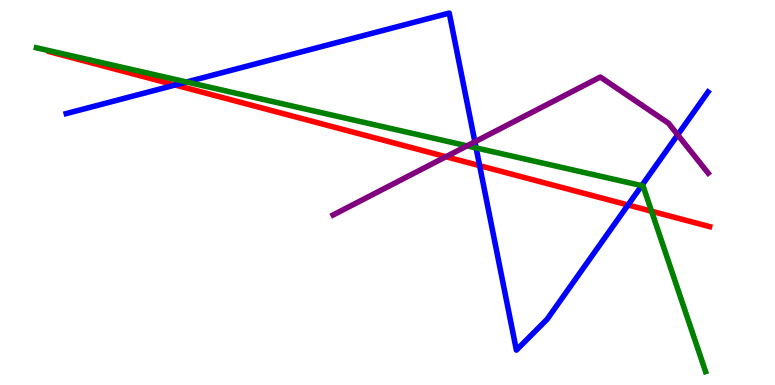[{'lines': ['blue', 'red'], 'intersections': [{'x': 2.26, 'y': 7.79}, {'x': 6.19, 'y': 5.7}, {'x': 8.1, 'y': 4.68}]}, {'lines': ['green', 'red'], 'intersections': [{'x': 8.41, 'y': 4.51}]}, {'lines': ['purple', 'red'], 'intersections': [{'x': 5.75, 'y': 5.93}]}, {'lines': ['blue', 'green'], 'intersections': [{'x': 2.41, 'y': 7.87}, {'x': 6.14, 'y': 6.16}, {'x': 8.28, 'y': 5.18}]}, {'lines': ['blue', 'purple'], 'intersections': [{'x': 6.13, 'y': 6.32}, {'x': 8.74, 'y': 6.5}]}, {'lines': ['green', 'purple'], 'intersections': [{'x': 6.03, 'y': 6.21}]}]